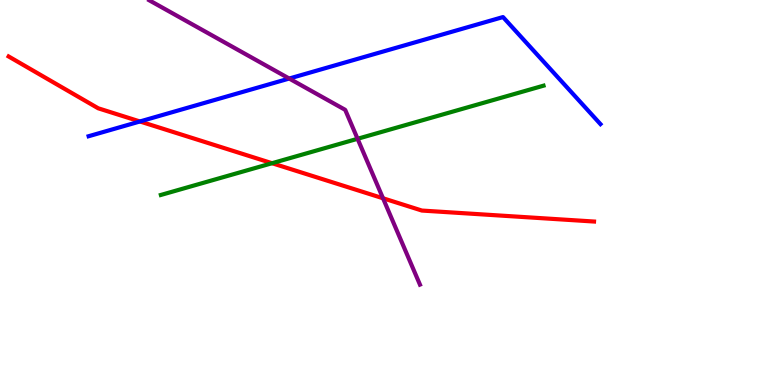[{'lines': ['blue', 'red'], 'intersections': [{'x': 1.81, 'y': 6.84}]}, {'lines': ['green', 'red'], 'intersections': [{'x': 3.51, 'y': 5.76}]}, {'lines': ['purple', 'red'], 'intersections': [{'x': 4.94, 'y': 4.85}]}, {'lines': ['blue', 'green'], 'intersections': []}, {'lines': ['blue', 'purple'], 'intersections': [{'x': 3.73, 'y': 7.96}]}, {'lines': ['green', 'purple'], 'intersections': [{'x': 4.61, 'y': 6.4}]}]